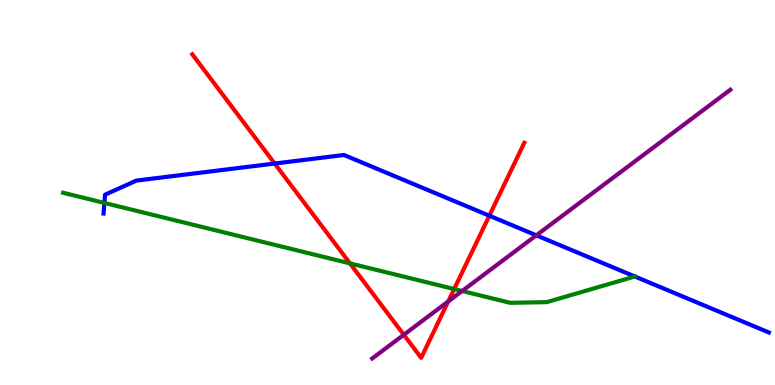[{'lines': ['blue', 'red'], 'intersections': [{'x': 3.54, 'y': 5.75}, {'x': 6.31, 'y': 4.4}]}, {'lines': ['green', 'red'], 'intersections': [{'x': 4.52, 'y': 3.16}, {'x': 5.86, 'y': 2.49}]}, {'lines': ['purple', 'red'], 'intersections': [{'x': 5.21, 'y': 1.3}, {'x': 5.78, 'y': 2.17}]}, {'lines': ['blue', 'green'], 'intersections': [{'x': 1.35, 'y': 4.73}]}, {'lines': ['blue', 'purple'], 'intersections': [{'x': 6.92, 'y': 3.89}]}, {'lines': ['green', 'purple'], 'intersections': [{'x': 5.96, 'y': 2.44}]}]